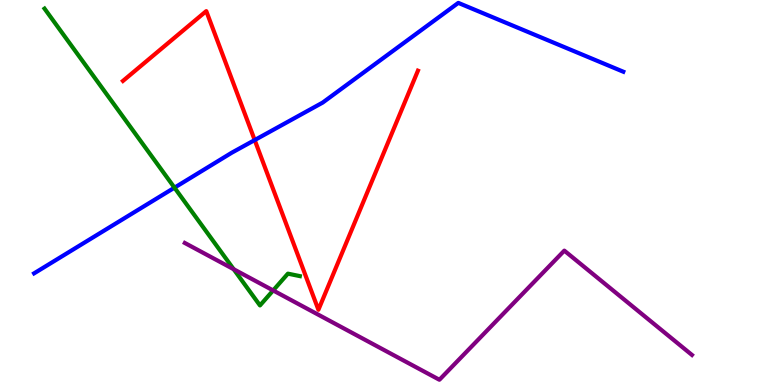[{'lines': ['blue', 'red'], 'intersections': [{'x': 3.29, 'y': 6.36}]}, {'lines': ['green', 'red'], 'intersections': []}, {'lines': ['purple', 'red'], 'intersections': []}, {'lines': ['blue', 'green'], 'intersections': [{'x': 2.25, 'y': 5.13}]}, {'lines': ['blue', 'purple'], 'intersections': []}, {'lines': ['green', 'purple'], 'intersections': [{'x': 3.02, 'y': 3.01}, {'x': 3.52, 'y': 2.46}]}]